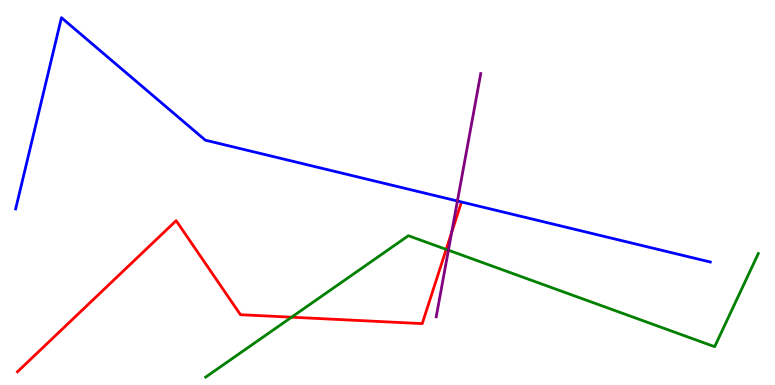[{'lines': ['blue', 'red'], 'intersections': []}, {'lines': ['green', 'red'], 'intersections': [{'x': 3.76, 'y': 1.76}, {'x': 5.76, 'y': 3.52}]}, {'lines': ['purple', 'red'], 'intersections': [{'x': 5.83, 'y': 3.96}]}, {'lines': ['blue', 'green'], 'intersections': []}, {'lines': ['blue', 'purple'], 'intersections': [{'x': 5.9, 'y': 4.78}]}, {'lines': ['green', 'purple'], 'intersections': [{'x': 5.79, 'y': 3.5}]}]